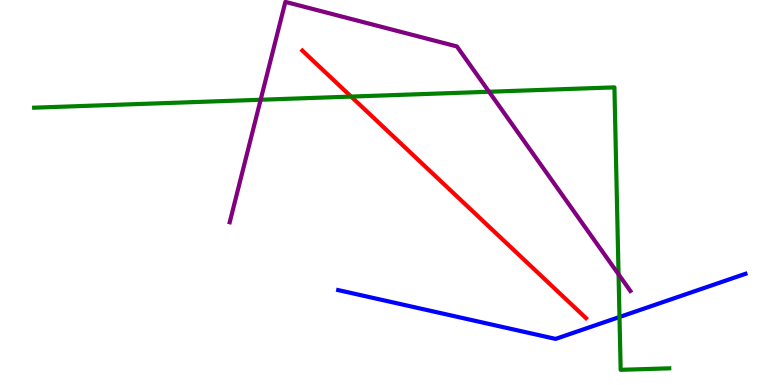[{'lines': ['blue', 'red'], 'intersections': []}, {'lines': ['green', 'red'], 'intersections': [{'x': 4.53, 'y': 7.49}]}, {'lines': ['purple', 'red'], 'intersections': []}, {'lines': ['blue', 'green'], 'intersections': [{'x': 7.99, 'y': 1.77}]}, {'lines': ['blue', 'purple'], 'intersections': []}, {'lines': ['green', 'purple'], 'intersections': [{'x': 3.36, 'y': 7.41}, {'x': 6.31, 'y': 7.62}, {'x': 7.98, 'y': 2.88}]}]